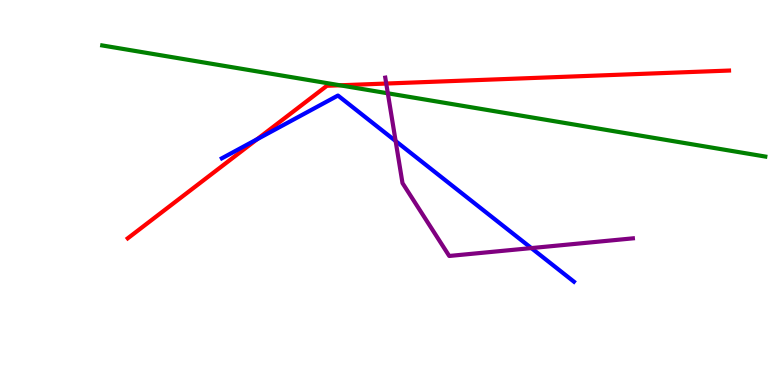[{'lines': ['blue', 'red'], 'intersections': [{'x': 3.32, 'y': 6.38}]}, {'lines': ['green', 'red'], 'intersections': [{'x': 4.39, 'y': 7.78}]}, {'lines': ['purple', 'red'], 'intersections': [{'x': 4.98, 'y': 7.83}]}, {'lines': ['blue', 'green'], 'intersections': []}, {'lines': ['blue', 'purple'], 'intersections': [{'x': 5.1, 'y': 6.34}, {'x': 6.86, 'y': 3.56}]}, {'lines': ['green', 'purple'], 'intersections': [{'x': 5.0, 'y': 7.58}]}]